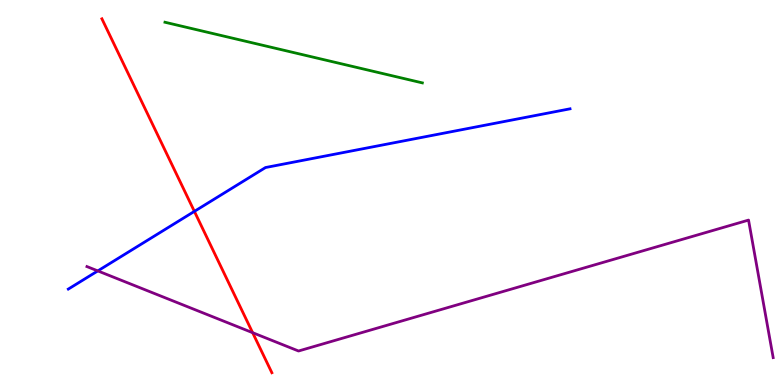[{'lines': ['blue', 'red'], 'intersections': [{'x': 2.51, 'y': 4.51}]}, {'lines': ['green', 'red'], 'intersections': []}, {'lines': ['purple', 'red'], 'intersections': [{'x': 3.26, 'y': 1.36}]}, {'lines': ['blue', 'green'], 'intersections': []}, {'lines': ['blue', 'purple'], 'intersections': [{'x': 1.26, 'y': 2.96}]}, {'lines': ['green', 'purple'], 'intersections': []}]